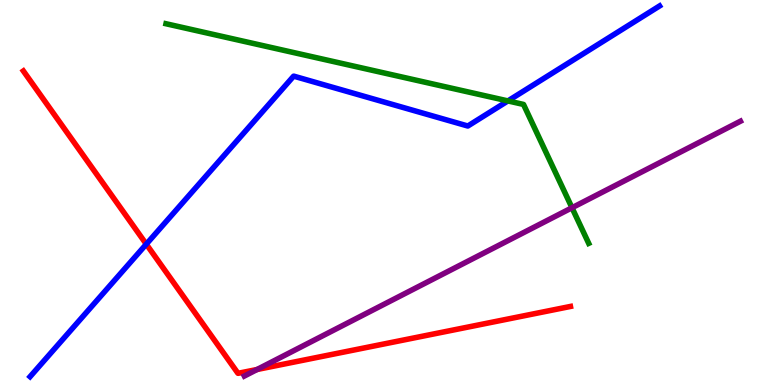[{'lines': ['blue', 'red'], 'intersections': [{'x': 1.89, 'y': 3.66}]}, {'lines': ['green', 'red'], 'intersections': []}, {'lines': ['purple', 'red'], 'intersections': [{'x': 3.32, 'y': 0.403}]}, {'lines': ['blue', 'green'], 'intersections': [{'x': 6.55, 'y': 7.38}]}, {'lines': ['blue', 'purple'], 'intersections': []}, {'lines': ['green', 'purple'], 'intersections': [{'x': 7.38, 'y': 4.6}]}]